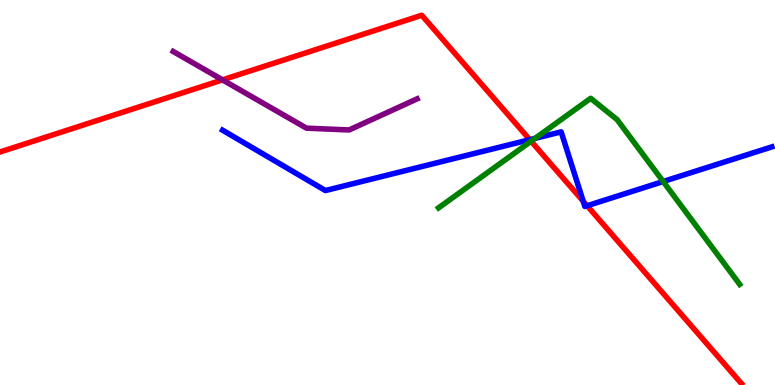[{'lines': ['blue', 'red'], 'intersections': [{'x': 6.84, 'y': 6.37}, {'x': 7.53, 'y': 4.77}, {'x': 7.58, 'y': 4.66}]}, {'lines': ['green', 'red'], 'intersections': [{'x': 6.85, 'y': 6.33}]}, {'lines': ['purple', 'red'], 'intersections': [{'x': 2.87, 'y': 7.93}]}, {'lines': ['blue', 'green'], 'intersections': [{'x': 6.9, 'y': 6.41}, {'x': 8.56, 'y': 5.29}]}, {'lines': ['blue', 'purple'], 'intersections': []}, {'lines': ['green', 'purple'], 'intersections': []}]